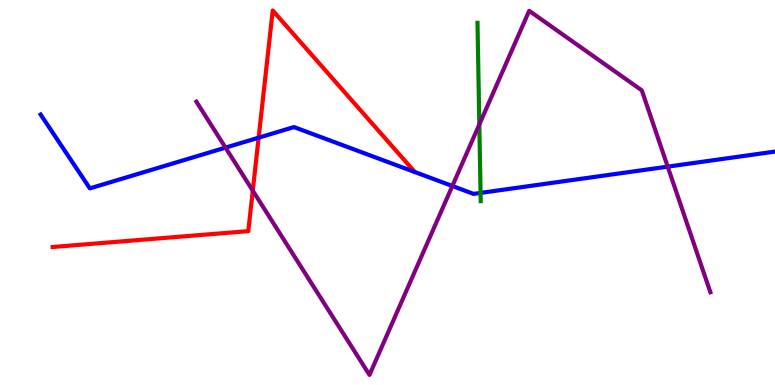[{'lines': ['blue', 'red'], 'intersections': [{'x': 3.34, 'y': 6.42}]}, {'lines': ['green', 'red'], 'intersections': []}, {'lines': ['purple', 'red'], 'intersections': [{'x': 3.26, 'y': 5.05}]}, {'lines': ['blue', 'green'], 'intersections': [{'x': 6.2, 'y': 4.99}]}, {'lines': ['blue', 'purple'], 'intersections': [{'x': 2.91, 'y': 6.17}, {'x': 5.84, 'y': 5.17}, {'x': 8.62, 'y': 5.67}]}, {'lines': ['green', 'purple'], 'intersections': [{'x': 6.18, 'y': 6.77}]}]